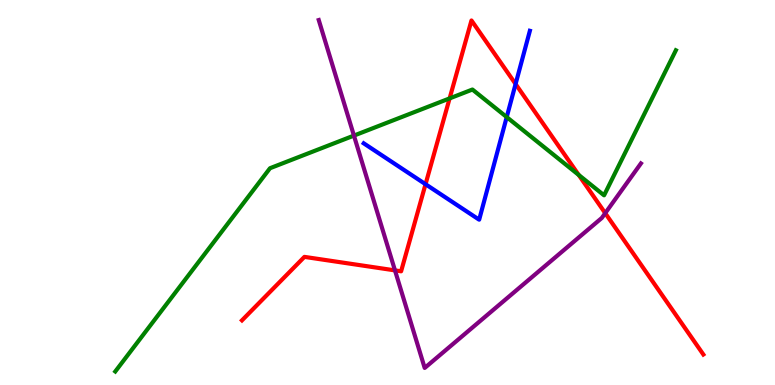[{'lines': ['blue', 'red'], 'intersections': [{'x': 5.49, 'y': 5.22}, {'x': 6.65, 'y': 7.82}]}, {'lines': ['green', 'red'], 'intersections': [{'x': 5.8, 'y': 7.44}, {'x': 7.47, 'y': 5.46}]}, {'lines': ['purple', 'red'], 'intersections': [{'x': 5.1, 'y': 2.98}, {'x': 7.81, 'y': 4.46}]}, {'lines': ['blue', 'green'], 'intersections': [{'x': 6.54, 'y': 6.96}]}, {'lines': ['blue', 'purple'], 'intersections': []}, {'lines': ['green', 'purple'], 'intersections': [{'x': 4.57, 'y': 6.48}]}]